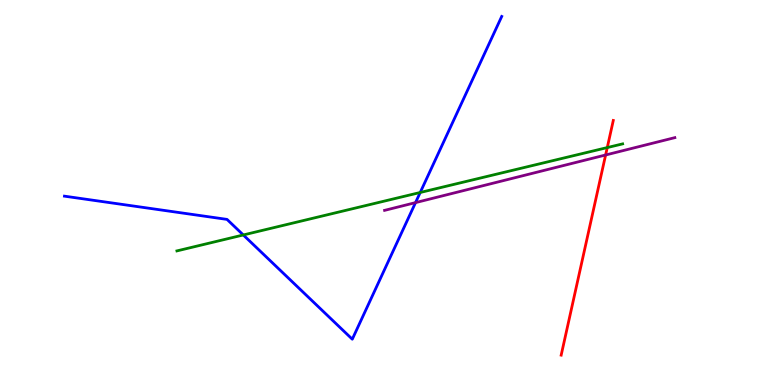[{'lines': ['blue', 'red'], 'intersections': []}, {'lines': ['green', 'red'], 'intersections': [{'x': 7.84, 'y': 6.17}]}, {'lines': ['purple', 'red'], 'intersections': [{'x': 7.81, 'y': 5.97}]}, {'lines': ['blue', 'green'], 'intersections': [{'x': 3.14, 'y': 3.9}, {'x': 5.42, 'y': 5.0}]}, {'lines': ['blue', 'purple'], 'intersections': [{'x': 5.36, 'y': 4.74}]}, {'lines': ['green', 'purple'], 'intersections': []}]